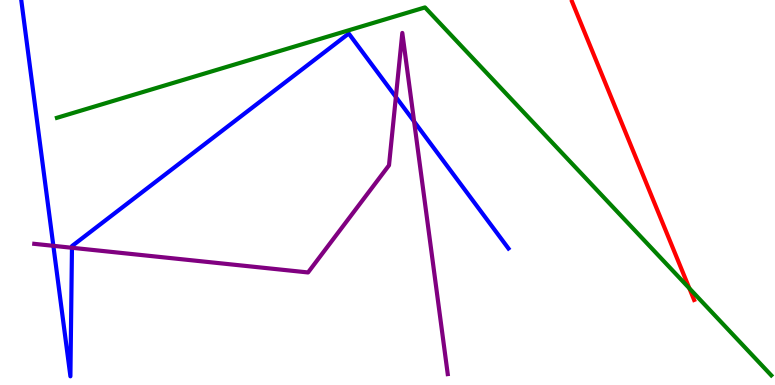[{'lines': ['blue', 'red'], 'intersections': []}, {'lines': ['green', 'red'], 'intersections': [{'x': 8.89, 'y': 2.51}]}, {'lines': ['purple', 'red'], 'intersections': []}, {'lines': ['blue', 'green'], 'intersections': []}, {'lines': ['blue', 'purple'], 'intersections': [{'x': 0.689, 'y': 3.61}, {'x': 0.929, 'y': 3.56}, {'x': 5.11, 'y': 7.48}, {'x': 5.34, 'y': 6.84}]}, {'lines': ['green', 'purple'], 'intersections': []}]